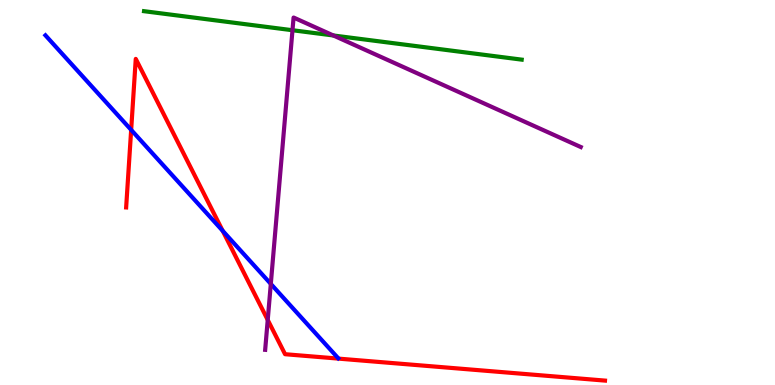[{'lines': ['blue', 'red'], 'intersections': [{'x': 1.69, 'y': 6.63}, {'x': 2.87, 'y': 4.0}]}, {'lines': ['green', 'red'], 'intersections': []}, {'lines': ['purple', 'red'], 'intersections': [{'x': 3.45, 'y': 1.69}]}, {'lines': ['blue', 'green'], 'intersections': []}, {'lines': ['blue', 'purple'], 'intersections': [{'x': 3.49, 'y': 2.63}]}, {'lines': ['green', 'purple'], 'intersections': [{'x': 3.77, 'y': 9.21}, {'x': 4.3, 'y': 9.08}]}]